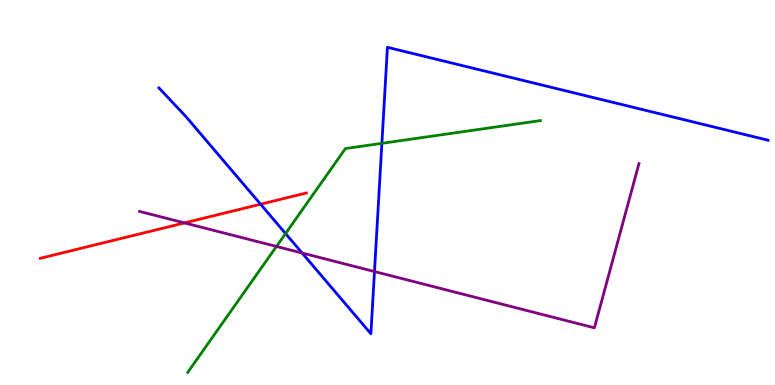[{'lines': ['blue', 'red'], 'intersections': [{'x': 3.36, 'y': 4.7}]}, {'lines': ['green', 'red'], 'intersections': []}, {'lines': ['purple', 'red'], 'intersections': [{'x': 2.38, 'y': 4.21}]}, {'lines': ['blue', 'green'], 'intersections': [{'x': 3.68, 'y': 3.93}, {'x': 4.93, 'y': 6.28}]}, {'lines': ['blue', 'purple'], 'intersections': [{'x': 3.9, 'y': 3.43}, {'x': 4.83, 'y': 2.95}]}, {'lines': ['green', 'purple'], 'intersections': [{'x': 3.57, 'y': 3.6}]}]